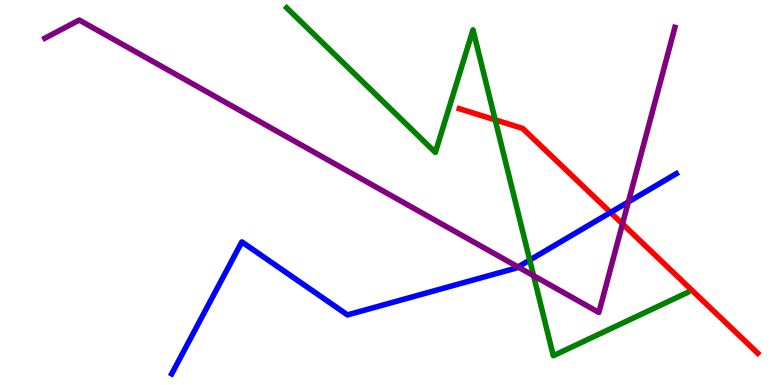[{'lines': ['blue', 'red'], 'intersections': [{'x': 7.88, 'y': 4.48}]}, {'lines': ['green', 'red'], 'intersections': [{'x': 6.39, 'y': 6.89}]}, {'lines': ['purple', 'red'], 'intersections': [{'x': 8.03, 'y': 4.18}]}, {'lines': ['blue', 'green'], 'intersections': [{'x': 6.84, 'y': 3.24}]}, {'lines': ['blue', 'purple'], 'intersections': [{'x': 6.68, 'y': 3.07}, {'x': 8.11, 'y': 4.75}]}, {'lines': ['green', 'purple'], 'intersections': [{'x': 6.89, 'y': 2.84}]}]